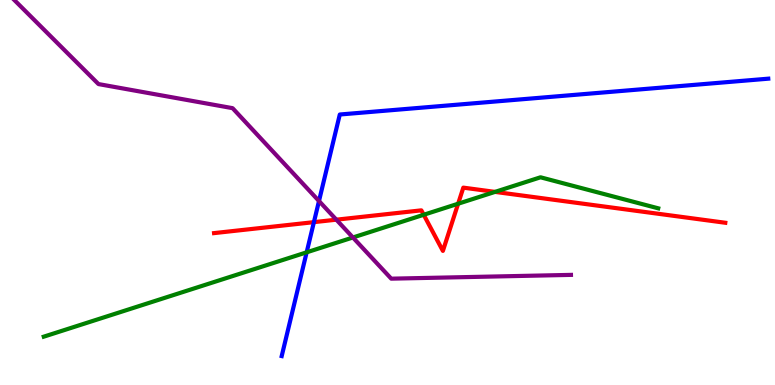[{'lines': ['blue', 'red'], 'intersections': [{'x': 4.05, 'y': 4.23}]}, {'lines': ['green', 'red'], 'intersections': [{'x': 5.47, 'y': 4.42}, {'x': 5.91, 'y': 4.71}, {'x': 6.39, 'y': 5.02}]}, {'lines': ['purple', 'red'], 'intersections': [{'x': 4.34, 'y': 4.29}]}, {'lines': ['blue', 'green'], 'intersections': [{'x': 3.96, 'y': 3.45}]}, {'lines': ['blue', 'purple'], 'intersections': [{'x': 4.12, 'y': 4.78}]}, {'lines': ['green', 'purple'], 'intersections': [{'x': 4.55, 'y': 3.83}]}]